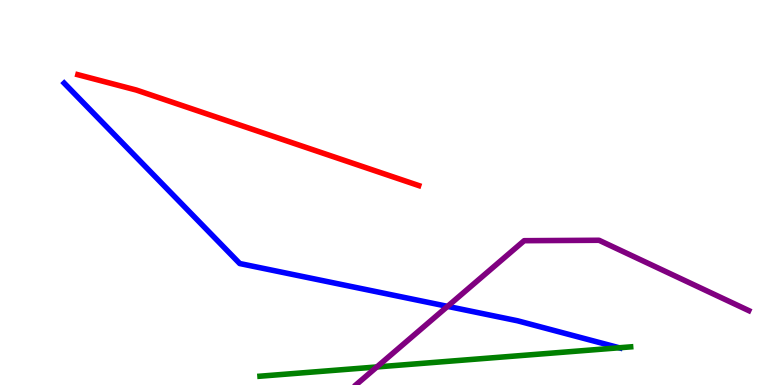[{'lines': ['blue', 'red'], 'intersections': []}, {'lines': ['green', 'red'], 'intersections': []}, {'lines': ['purple', 'red'], 'intersections': []}, {'lines': ['blue', 'green'], 'intersections': [{'x': 7.99, 'y': 0.967}]}, {'lines': ['blue', 'purple'], 'intersections': [{'x': 5.77, 'y': 2.04}]}, {'lines': ['green', 'purple'], 'intersections': [{'x': 4.86, 'y': 0.469}]}]